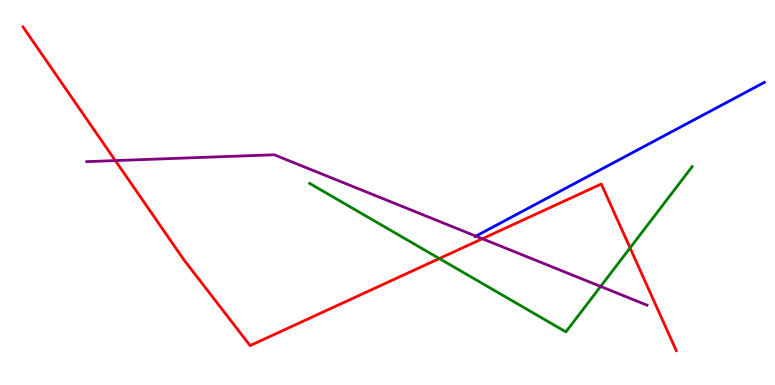[{'lines': ['blue', 'red'], 'intersections': []}, {'lines': ['green', 'red'], 'intersections': [{'x': 5.67, 'y': 3.28}, {'x': 8.13, 'y': 3.56}]}, {'lines': ['purple', 'red'], 'intersections': [{'x': 1.49, 'y': 5.83}, {'x': 6.22, 'y': 3.8}]}, {'lines': ['blue', 'green'], 'intersections': []}, {'lines': ['blue', 'purple'], 'intersections': [{'x': 6.14, 'y': 3.87}]}, {'lines': ['green', 'purple'], 'intersections': [{'x': 7.75, 'y': 2.56}]}]